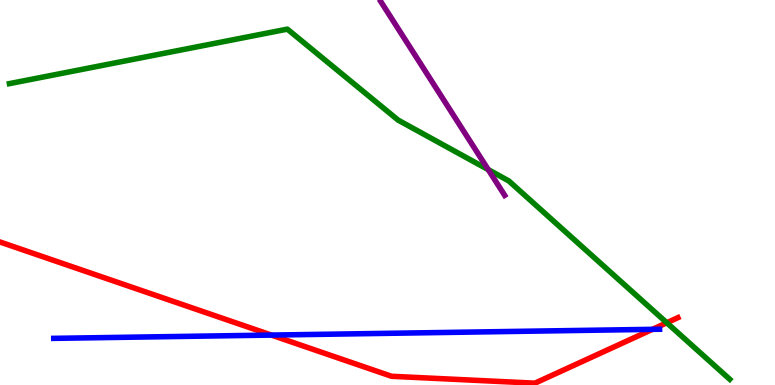[{'lines': ['blue', 'red'], 'intersections': [{'x': 3.5, 'y': 1.3}, {'x': 8.42, 'y': 1.45}]}, {'lines': ['green', 'red'], 'intersections': [{'x': 8.6, 'y': 1.62}]}, {'lines': ['purple', 'red'], 'intersections': []}, {'lines': ['blue', 'green'], 'intersections': []}, {'lines': ['blue', 'purple'], 'intersections': []}, {'lines': ['green', 'purple'], 'intersections': [{'x': 6.3, 'y': 5.59}]}]